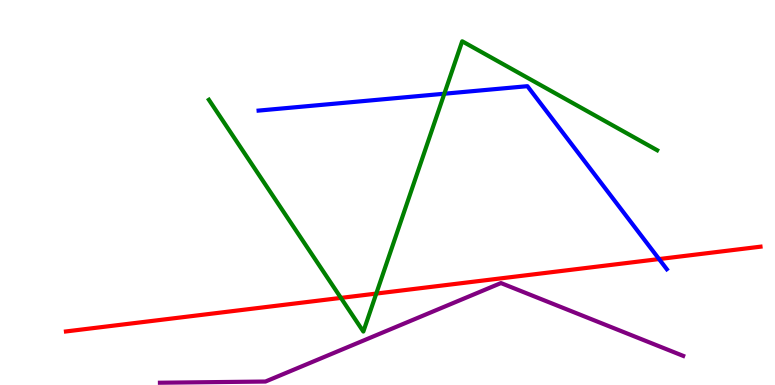[{'lines': ['blue', 'red'], 'intersections': [{'x': 8.5, 'y': 3.27}]}, {'lines': ['green', 'red'], 'intersections': [{'x': 4.4, 'y': 2.26}, {'x': 4.86, 'y': 2.37}]}, {'lines': ['purple', 'red'], 'intersections': []}, {'lines': ['blue', 'green'], 'intersections': [{'x': 5.73, 'y': 7.57}]}, {'lines': ['blue', 'purple'], 'intersections': []}, {'lines': ['green', 'purple'], 'intersections': []}]